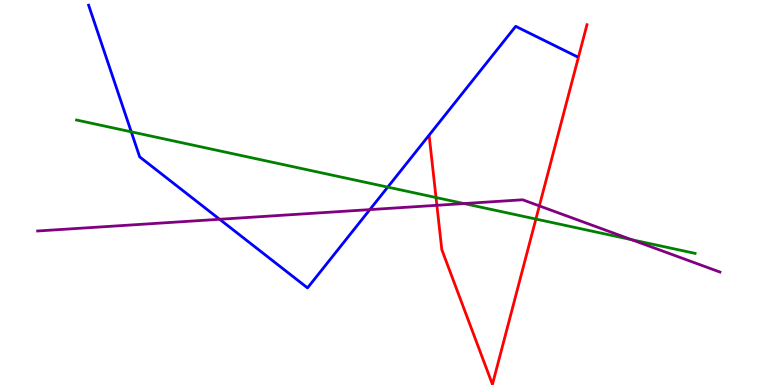[{'lines': ['blue', 'red'], 'intersections': []}, {'lines': ['green', 'red'], 'intersections': [{'x': 5.63, 'y': 4.87}, {'x': 6.91, 'y': 4.31}]}, {'lines': ['purple', 'red'], 'intersections': [{'x': 5.64, 'y': 4.67}, {'x': 6.96, 'y': 4.65}]}, {'lines': ['blue', 'green'], 'intersections': [{'x': 1.69, 'y': 6.58}, {'x': 5.0, 'y': 5.14}]}, {'lines': ['blue', 'purple'], 'intersections': [{'x': 2.83, 'y': 4.3}, {'x': 4.77, 'y': 4.56}]}, {'lines': ['green', 'purple'], 'intersections': [{'x': 5.99, 'y': 4.71}, {'x': 8.15, 'y': 3.77}]}]